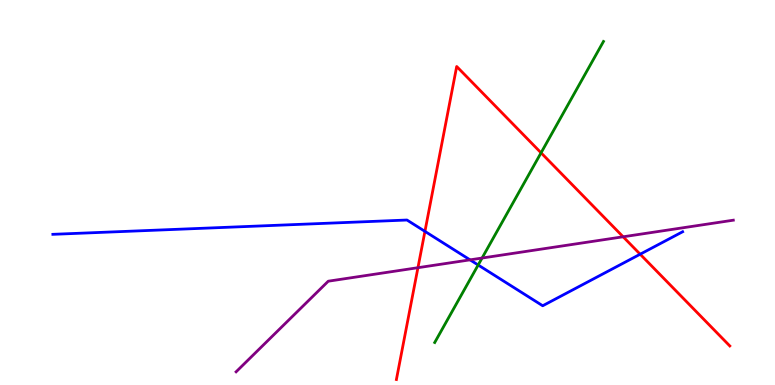[{'lines': ['blue', 'red'], 'intersections': [{'x': 5.48, 'y': 3.99}, {'x': 8.26, 'y': 3.4}]}, {'lines': ['green', 'red'], 'intersections': [{'x': 6.98, 'y': 6.03}]}, {'lines': ['purple', 'red'], 'intersections': [{'x': 5.39, 'y': 3.05}, {'x': 8.04, 'y': 3.85}]}, {'lines': ['blue', 'green'], 'intersections': [{'x': 6.17, 'y': 3.12}]}, {'lines': ['blue', 'purple'], 'intersections': [{'x': 6.06, 'y': 3.25}]}, {'lines': ['green', 'purple'], 'intersections': [{'x': 6.22, 'y': 3.3}]}]